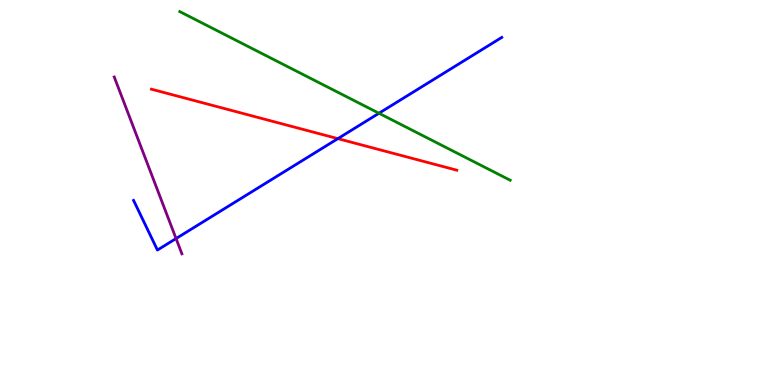[{'lines': ['blue', 'red'], 'intersections': [{'x': 4.36, 'y': 6.4}]}, {'lines': ['green', 'red'], 'intersections': []}, {'lines': ['purple', 'red'], 'intersections': []}, {'lines': ['blue', 'green'], 'intersections': [{'x': 4.89, 'y': 7.06}]}, {'lines': ['blue', 'purple'], 'intersections': [{'x': 2.27, 'y': 3.8}]}, {'lines': ['green', 'purple'], 'intersections': []}]